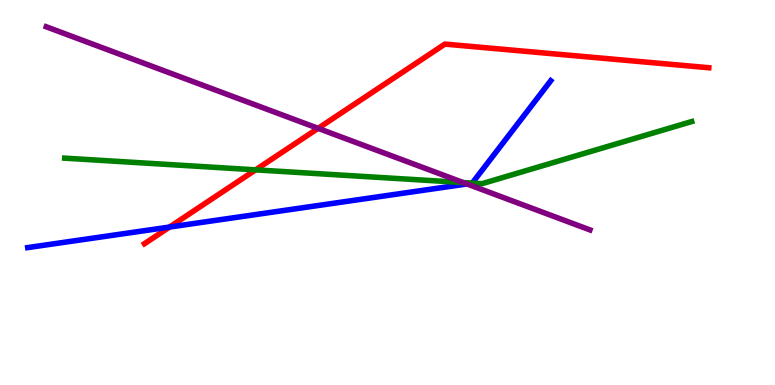[{'lines': ['blue', 'red'], 'intersections': [{'x': 2.19, 'y': 4.1}]}, {'lines': ['green', 'red'], 'intersections': [{'x': 3.3, 'y': 5.59}]}, {'lines': ['purple', 'red'], 'intersections': [{'x': 4.1, 'y': 6.67}]}, {'lines': ['blue', 'green'], 'intersections': [{'x': 6.09, 'y': 5.24}]}, {'lines': ['blue', 'purple'], 'intersections': [{'x': 6.03, 'y': 5.22}]}, {'lines': ['green', 'purple'], 'intersections': [{'x': 5.98, 'y': 5.26}]}]